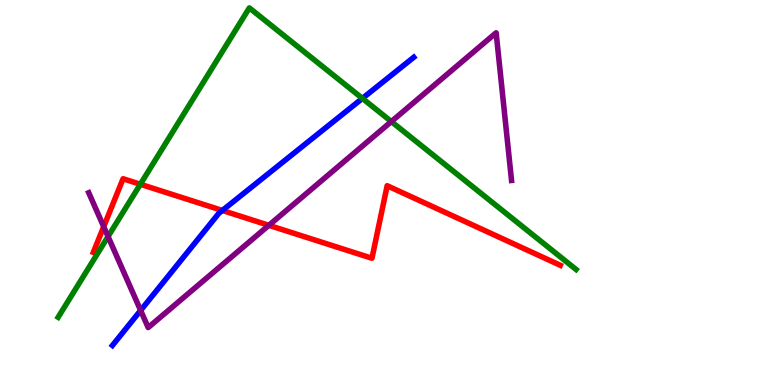[{'lines': ['blue', 'red'], 'intersections': [{'x': 2.87, 'y': 4.53}]}, {'lines': ['green', 'red'], 'intersections': [{'x': 1.81, 'y': 5.21}]}, {'lines': ['purple', 'red'], 'intersections': [{'x': 1.34, 'y': 4.11}, {'x': 3.47, 'y': 4.15}]}, {'lines': ['blue', 'green'], 'intersections': [{'x': 4.68, 'y': 7.44}]}, {'lines': ['blue', 'purple'], 'intersections': [{'x': 1.81, 'y': 1.94}]}, {'lines': ['green', 'purple'], 'intersections': [{'x': 1.39, 'y': 3.86}, {'x': 5.05, 'y': 6.84}]}]